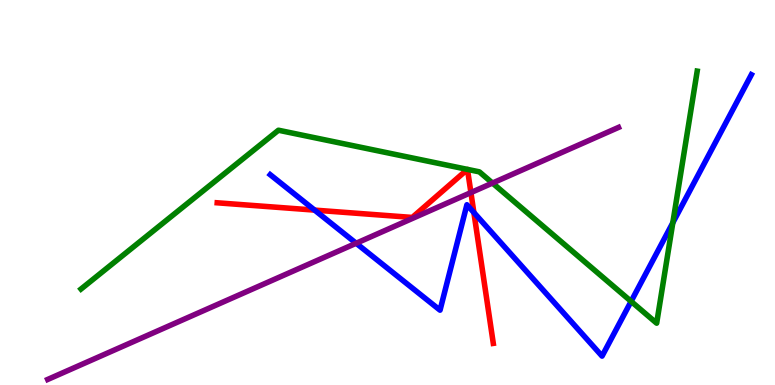[{'lines': ['blue', 'red'], 'intersections': [{'x': 4.06, 'y': 4.54}, {'x': 6.11, 'y': 4.48}]}, {'lines': ['green', 'red'], 'intersections': []}, {'lines': ['purple', 'red'], 'intersections': [{'x': 6.08, 'y': 5.0}]}, {'lines': ['blue', 'green'], 'intersections': [{'x': 8.14, 'y': 2.17}, {'x': 8.68, 'y': 4.21}]}, {'lines': ['blue', 'purple'], 'intersections': [{'x': 4.6, 'y': 3.68}]}, {'lines': ['green', 'purple'], 'intersections': [{'x': 6.35, 'y': 5.25}]}]